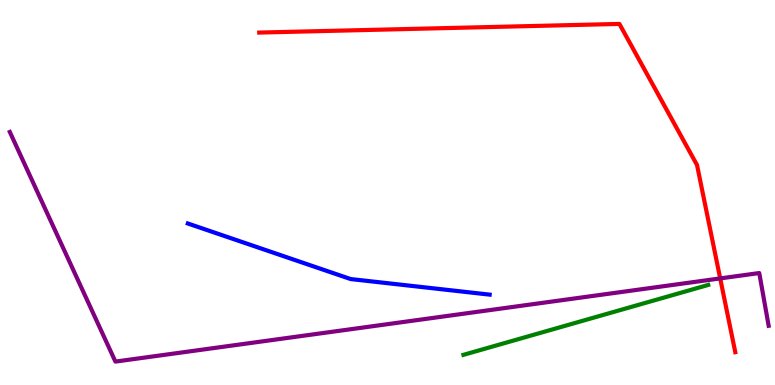[{'lines': ['blue', 'red'], 'intersections': []}, {'lines': ['green', 'red'], 'intersections': []}, {'lines': ['purple', 'red'], 'intersections': [{'x': 9.29, 'y': 2.77}]}, {'lines': ['blue', 'green'], 'intersections': []}, {'lines': ['blue', 'purple'], 'intersections': []}, {'lines': ['green', 'purple'], 'intersections': []}]